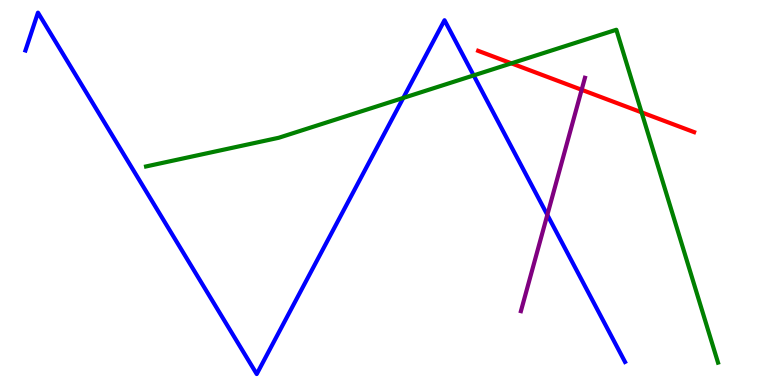[{'lines': ['blue', 'red'], 'intersections': []}, {'lines': ['green', 'red'], 'intersections': [{'x': 6.6, 'y': 8.35}, {'x': 8.28, 'y': 7.08}]}, {'lines': ['purple', 'red'], 'intersections': [{'x': 7.51, 'y': 7.67}]}, {'lines': ['blue', 'green'], 'intersections': [{'x': 5.2, 'y': 7.46}, {'x': 6.11, 'y': 8.04}]}, {'lines': ['blue', 'purple'], 'intersections': [{'x': 7.06, 'y': 4.42}]}, {'lines': ['green', 'purple'], 'intersections': []}]